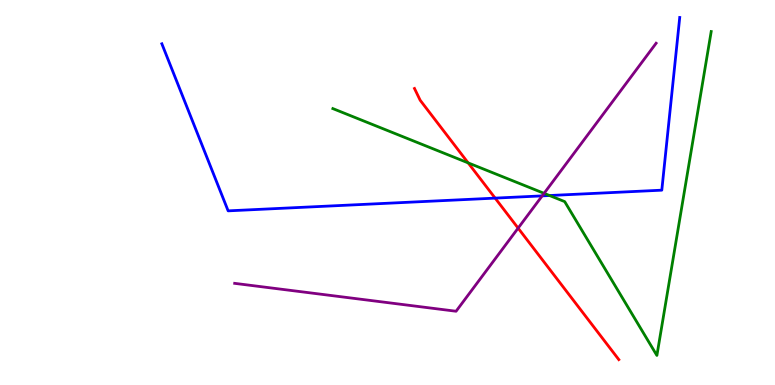[{'lines': ['blue', 'red'], 'intersections': [{'x': 6.39, 'y': 4.85}]}, {'lines': ['green', 'red'], 'intersections': [{'x': 6.04, 'y': 5.77}]}, {'lines': ['purple', 'red'], 'intersections': [{'x': 6.69, 'y': 4.07}]}, {'lines': ['blue', 'green'], 'intersections': [{'x': 7.09, 'y': 4.92}]}, {'lines': ['blue', 'purple'], 'intersections': [{'x': 7.0, 'y': 4.91}]}, {'lines': ['green', 'purple'], 'intersections': [{'x': 7.02, 'y': 4.98}]}]